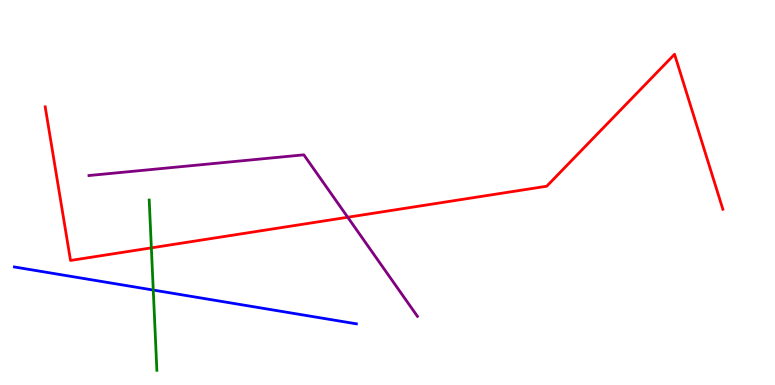[{'lines': ['blue', 'red'], 'intersections': []}, {'lines': ['green', 'red'], 'intersections': [{'x': 1.95, 'y': 3.56}]}, {'lines': ['purple', 'red'], 'intersections': [{'x': 4.49, 'y': 4.36}]}, {'lines': ['blue', 'green'], 'intersections': [{'x': 1.98, 'y': 2.47}]}, {'lines': ['blue', 'purple'], 'intersections': []}, {'lines': ['green', 'purple'], 'intersections': []}]